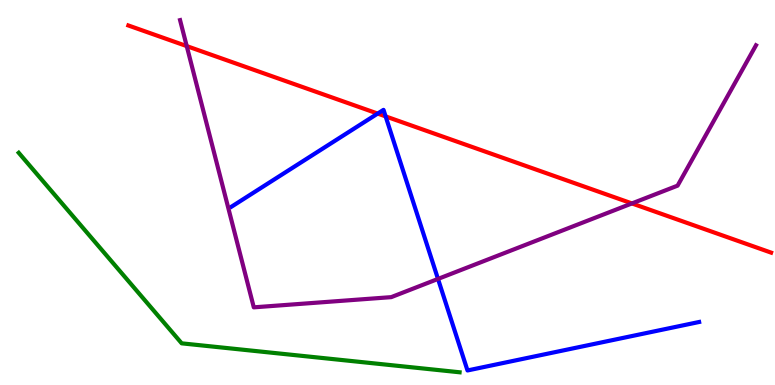[{'lines': ['blue', 'red'], 'intersections': [{'x': 4.87, 'y': 7.05}, {'x': 4.98, 'y': 6.98}]}, {'lines': ['green', 'red'], 'intersections': []}, {'lines': ['purple', 'red'], 'intersections': [{'x': 2.41, 'y': 8.8}, {'x': 8.15, 'y': 4.72}]}, {'lines': ['blue', 'green'], 'intersections': []}, {'lines': ['blue', 'purple'], 'intersections': [{'x': 5.65, 'y': 2.76}]}, {'lines': ['green', 'purple'], 'intersections': []}]